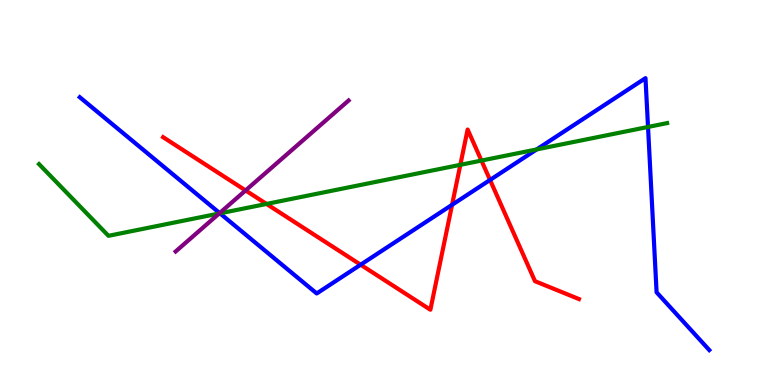[{'lines': ['blue', 'red'], 'intersections': [{'x': 4.65, 'y': 3.12}, {'x': 5.83, 'y': 4.68}, {'x': 6.32, 'y': 5.33}]}, {'lines': ['green', 'red'], 'intersections': [{'x': 3.44, 'y': 4.7}, {'x': 5.94, 'y': 5.72}, {'x': 6.21, 'y': 5.83}]}, {'lines': ['purple', 'red'], 'intersections': [{'x': 3.17, 'y': 5.05}]}, {'lines': ['blue', 'green'], 'intersections': [{'x': 2.84, 'y': 4.46}, {'x': 6.92, 'y': 6.12}, {'x': 8.36, 'y': 6.7}]}, {'lines': ['blue', 'purple'], 'intersections': [{'x': 2.83, 'y': 4.47}]}, {'lines': ['green', 'purple'], 'intersections': [{'x': 2.83, 'y': 4.45}]}]